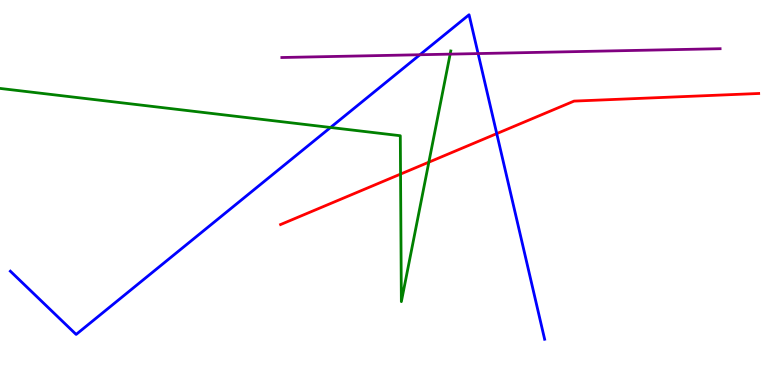[{'lines': ['blue', 'red'], 'intersections': [{'x': 6.41, 'y': 6.53}]}, {'lines': ['green', 'red'], 'intersections': [{'x': 5.17, 'y': 5.48}, {'x': 5.53, 'y': 5.79}]}, {'lines': ['purple', 'red'], 'intersections': []}, {'lines': ['blue', 'green'], 'intersections': [{'x': 4.26, 'y': 6.69}]}, {'lines': ['blue', 'purple'], 'intersections': [{'x': 5.42, 'y': 8.58}, {'x': 6.17, 'y': 8.61}]}, {'lines': ['green', 'purple'], 'intersections': [{'x': 5.81, 'y': 8.59}]}]